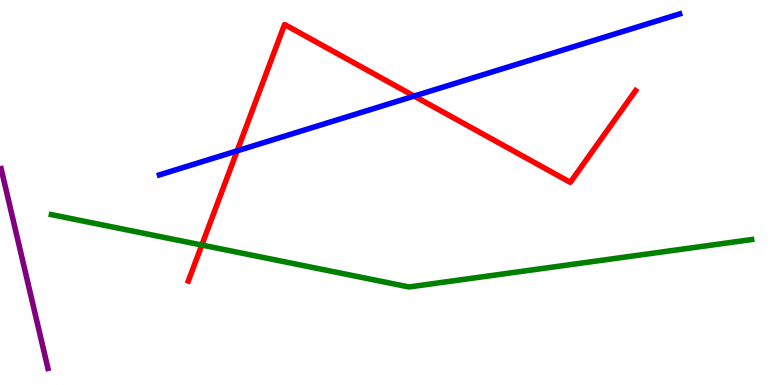[{'lines': ['blue', 'red'], 'intersections': [{'x': 3.06, 'y': 6.08}, {'x': 5.34, 'y': 7.5}]}, {'lines': ['green', 'red'], 'intersections': [{'x': 2.6, 'y': 3.64}]}, {'lines': ['purple', 'red'], 'intersections': []}, {'lines': ['blue', 'green'], 'intersections': []}, {'lines': ['blue', 'purple'], 'intersections': []}, {'lines': ['green', 'purple'], 'intersections': []}]